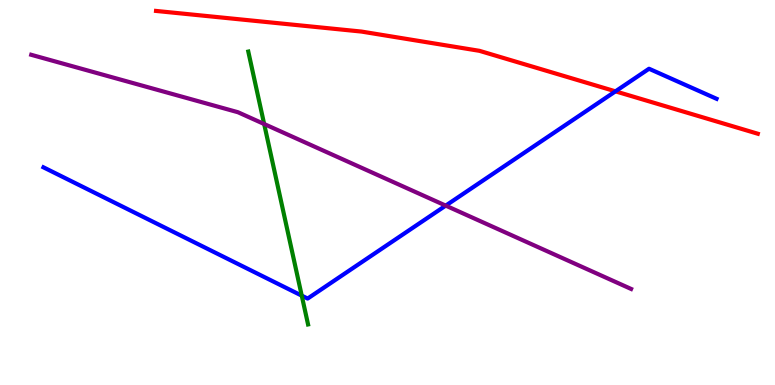[{'lines': ['blue', 'red'], 'intersections': [{'x': 7.94, 'y': 7.63}]}, {'lines': ['green', 'red'], 'intersections': []}, {'lines': ['purple', 'red'], 'intersections': []}, {'lines': ['blue', 'green'], 'intersections': [{'x': 3.89, 'y': 2.32}]}, {'lines': ['blue', 'purple'], 'intersections': [{'x': 5.75, 'y': 4.66}]}, {'lines': ['green', 'purple'], 'intersections': [{'x': 3.41, 'y': 6.78}]}]